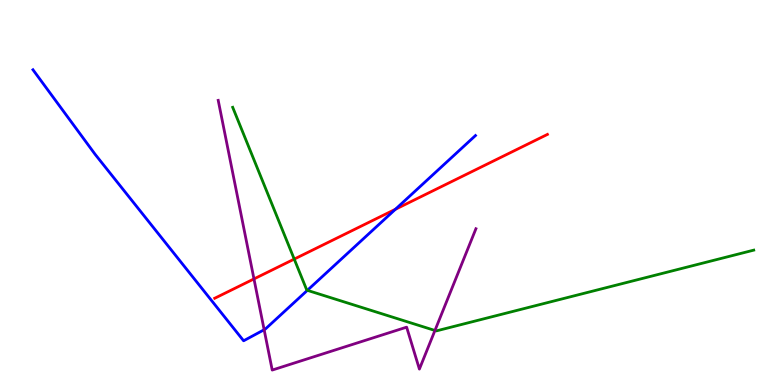[{'lines': ['blue', 'red'], 'intersections': [{'x': 5.1, 'y': 4.56}]}, {'lines': ['green', 'red'], 'intersections': [{'x': 3.8, 'y': 3.27}]}, {'lines': ['purple', 'red'], 'intersections': [{'x': 3.28, 'y': 2.76}]}, {'lines': ['blue', 'green'], 'intersections': [{'x': 3.97, 'y': 2.46}]}, {'lines': ['blue', 'purple'], 'intersections': [{'x': 3.41, 'y': 1.44}]}, {'lines': ['green', 'purple'], 'intersections': [{'x': 5.61, 'y': 1.42}]}]